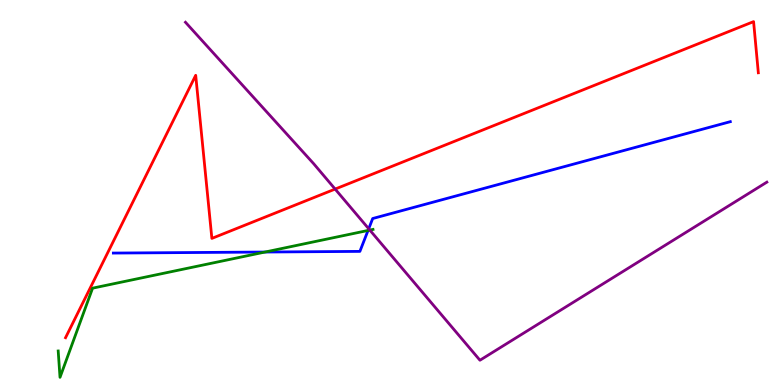[{'lines': ['blue', 'red'], 'intersections': []}, {'lines': ['green', 'red'], 'intersections': []}, {'lines': ['purple', 'red'], 'intersections': [{'x': 4.32, 'y': 5.09}]}, {'lines': ['blue', 'green'], 'intersections': [{'x': 3.42, 'y': 3.45}, {'x': 4.75, 'y': 4.01}]}, {'lines': ['blue', 'purple'], 'intersections': [{'x': 4.76, 'y': 4.06}]}, {'lines': ['green', 'purple'], 'intersections': [{'x': 4.77, 'y': 4.02}]}]